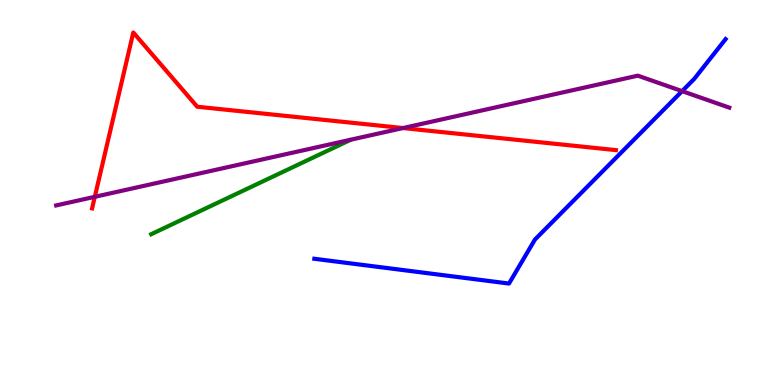[{'lines': ['blue', 'red'], 'intersections': []}, {'lines': ['green', 'red'], 'intersections': []}, {'lines': ['purple', 'red'], 'intersections': [{'x': 1.22, 'y': 4.89}, {'x': 5.2, 'y': 6.67}]}, {'lines': ['blue', 'green'], 'intersections': []}, {'lines': ['blue', 'purple'], 'intersections': [{'x': 8.8, 'y': 7.63}]}, {'lines': ['green', 'purple'], 'intersections': []}]